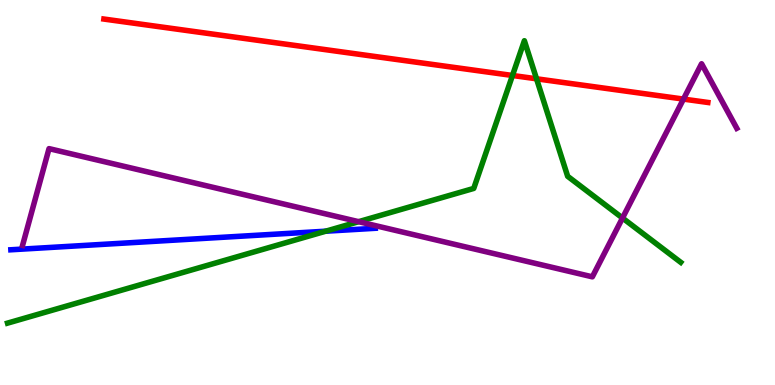[{'lines': ['blue', 'red'], 'intersections': []}, {'lines': ['green', 'red'], 'intersections': [{'x': 6.61, 'y': 8.04}, {'x': 6.92, 'y': 7.95}]}, {'lines': ['purple', 'red'], 'intersections': [{'x': 8.82, 'y': 7.43}]}, {'lines': ['blue', 'green'], 'intersections': [{'x': 4.2, 'y': 3.99}]}, {'lines': ['blue', 'purple'], 'intersections': []}, {'lines': ['green', 'purple'], 'intersections': [{'x': 4.63, 'y': 4.24}, {'x': 8.03, 'y': 4.34}]}]